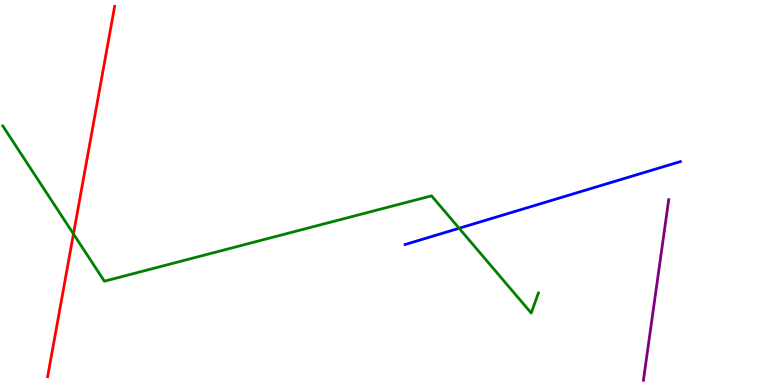[{'lines': ['blue', 'red'], 'intersections': []}, {'lines': ['green', 'red'], 'intersections': [{'x': 0.948, 'y': 3.92}]}, {'lines': ['purple', 'red'], 'intersections': []}, {'lines': ['blue', 'green'], 'intersections': [{'x': 5.92, 'y': 4.07}]}, {'lines': ['blue', 'purple'], 'intersections': []}, {'lines': ['green', 'purple'], 'intersections': []}]